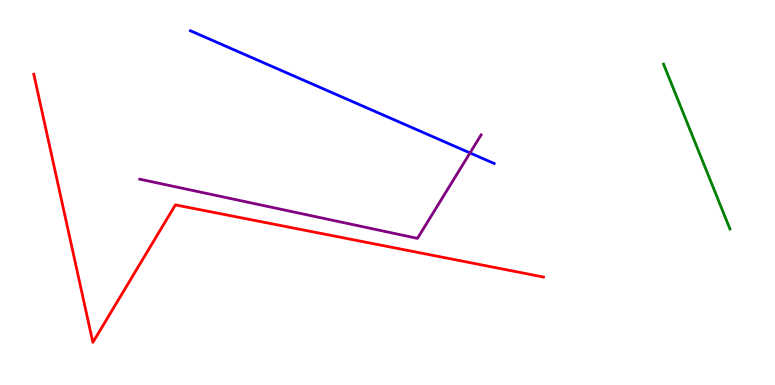[{'lines': ['blue', 'red'], 'intersections': []}, {'lines': ['green', 'red'], 'intersections': []}, {'lines': ['purple', 'red'], 'intersections': []}, {'lines': ['blue', 'green'], 'intersections': []}, {'lines': ['blue', 'purple'], 'intersections': [{'x': 6.06, 'y': 6.03}]}, {'lines': ['green', 'purple'], 'intersections': []}]